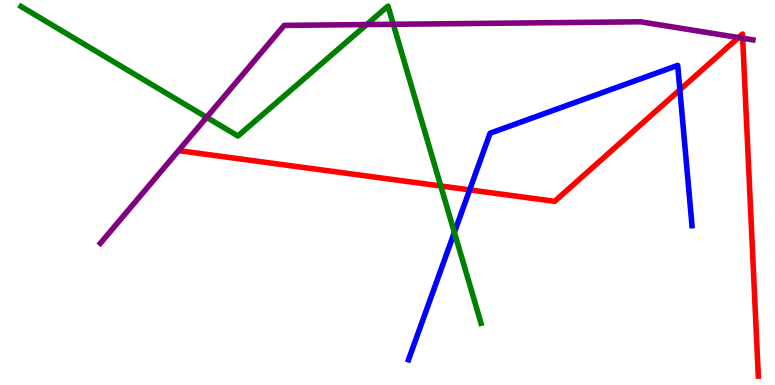[{'lines': ['blue', 'red'], 'intersections': [{'x': 6.06, 'y': 5.07}, {'x': 8.77, 'y': 7.67}]}, {'lines': ['green', 'red'], 'intersections': [{'x': 5.69, 'y': 5.17}]}, {'lines': ['purple', 'red'], 'intersections': [{'x': 9.53, 'y': 9.02}, {'x': 9.58, 'y': 9.01}]}, {'lines': ['blue', 'green'], 'intersections': [{'x': 5.86, 'y': 3.96}]}, {'lines': ['blue', 'purple'], 'intersections': []}, {'lines': ['green', 'purple'], 'intersections': [{'x': 2.67, 'y': 6.95}, {'x': 4.73, 'y': 9.36}, {'x': 5.08, 'y': 9.37}]}]